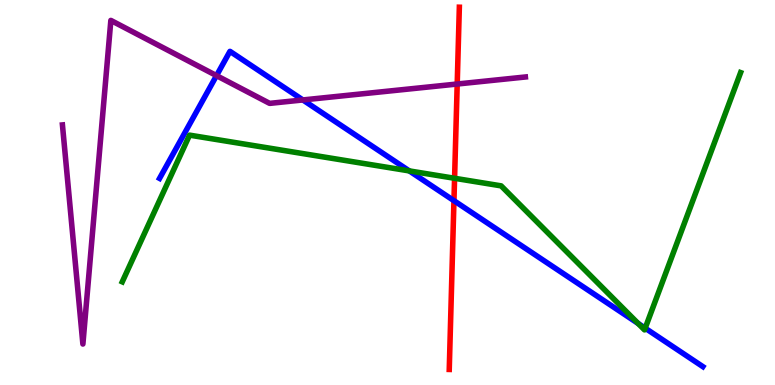[{'lines': ['blue', 'red'], 'intersections': [{'x': 5.86, 'y': 4.79}]}, {'lines': ['green', 'red'], 'intersections': [{'x': 5.87, 'y': 5.37}]}, {'lines': ['purple', 'red'], 'intersections': [{'x': 5.9, 'y': 7.82}]}, {'lines': ['blue', 'green'], 'intersections': [{'x': 5.28, 'y': 5.56}, {'x': 8.23, 'y': 1.6}, {'x': 8.33, 'y': 1.48}]}, {'lines': ['blue', 'purple'], 'intersections': [{'x': 2.79, 'y': 8.04}, {'x': 3.91, 'y': 7.4}]}, {'lines': ['green', 'purple'], 'intersections': []}]